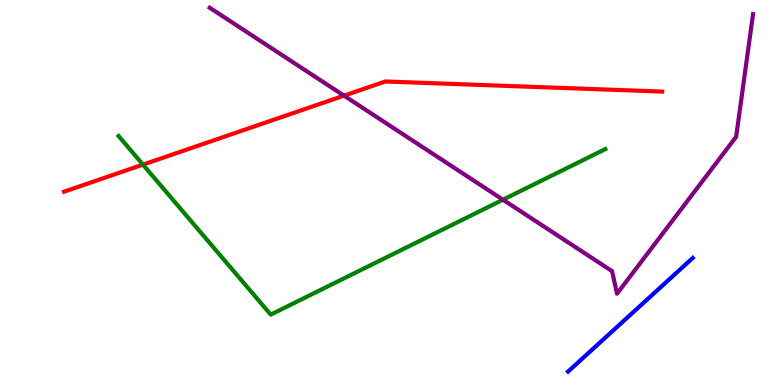[{'lines': ['blue', 'red'], 'intersections': []}, {'lines': ['green', 'red'], 'intersections': [{'x': 1.84, 'y': 5.72}]}, {'lines': ['purple', 'red'], 'intersections': [{'x': 4.44, 'y': 7.52}]}, {'lines': ['blue', 'green'], 'intersections': []}, {'lines': ['blue', 'purple'], 'intersections': []}, {'lines': ['green', 'purple'], 'intersections': [{'x': 6.49, 'y': 4.81}]}]